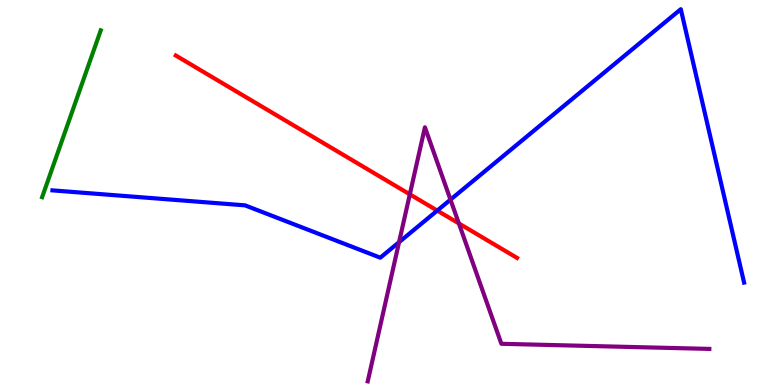[{'lines': ['blue', 'red'], 'intersections': [{'x': 5.64, 'y': 4.53}]}, {'lines': ['green', 'red'], 'intersections': []}, {'lines': ['purple', 'red'], 'intersections': [{'x': 5.29, 'y': 4.95}, {'x': 5.92, 'y': 4.2}]}, {'lines': ['blue', 'green'], 'intersections': []}, {'lines': ['blue', 'purple'], 'intersections': [{'x': 5.15, 'y': 3.71}, {'x': 5.81, 'y': 4.81}]}, {'lines': ['green', 'purple'], 'intersections': []}]